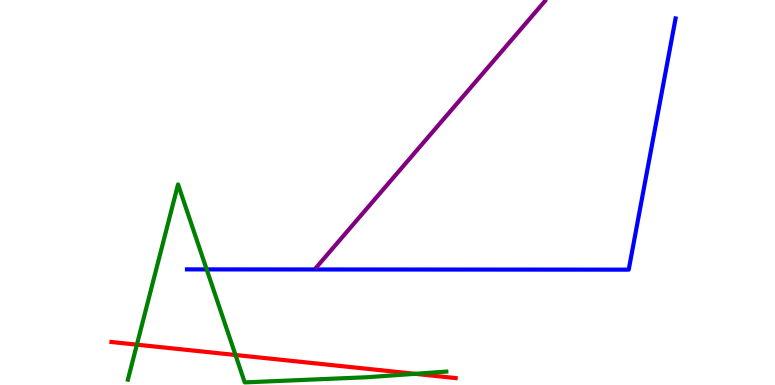[{'lines': ['blue', 'red'], 'intersections': []}, {'lines': ['green', 'red'], 'intersections': [{'x': 1.77, 'y': 1.05}, {'x': 3.04, 'y': 0.779}, {'x': 5.36, 'y': 0.29}]}, {'lines': ['purple', 'red'], 'intersections': []}, {'lines': ['blue', 'green'], 'intersections': [{'x': 2.67, 'y': 3.0}]}, {'lines': ['blue', 'purple'], 'intersections': []}, {'lines': ['green', 'purple'], 'intersections': []}]